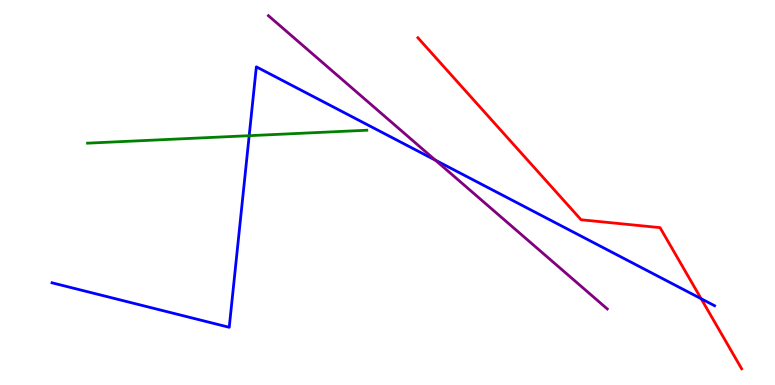[{'lines': ['blue', 'red'], 'intersections': [{'x': 9.05, 'y': 2.24}]}, {'lines': ['green', 'red'], 'intersections': []}, {'lines': ['purple', 'red'], 'intersections': []}, {'lines': ['blue', 'green'], 'intersections': [{'x': 3.22, 'y': 6.48}]}, {'lines': ['blue', 'purple'], 'intersections': [{'x': 5.62, 'y': 5.84}]}, {'lines': ['green', 'purple'], 'intersections': []}]